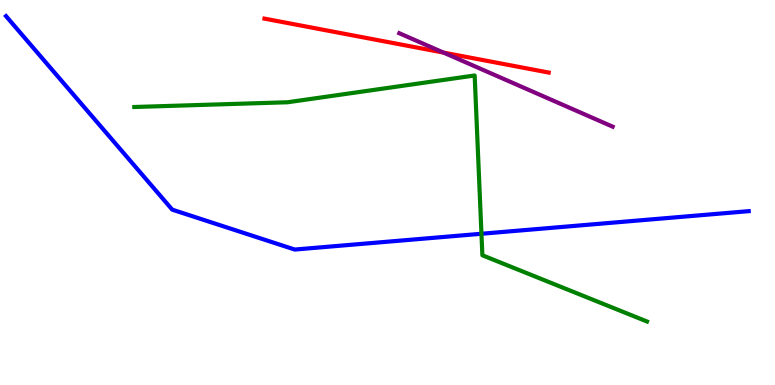[{'lines': ['blue', 'red'], 'intersections': []}, {'lines': ['green', 'red'], 'intersections': []}, {'lines': ['purple', 'red'], 'intersections': [{'x': 5.72, 'y': 8.63}]}, {'lines': ['blue', 'green'], 'intersections': [{'x': 6.21, 'y': 3.93}]}, {'lines': ['blue', 'purple'], 'intersections': []}, {'lines': ['green', 'purple'], 'intersections': []}]